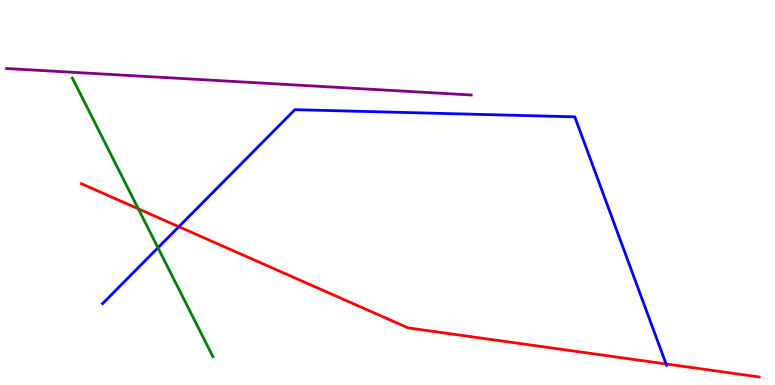[{'lines': ['blue', 'red'], 'intersections': [{'x': 2.31, 'y': 4.11}, {'x': 8.59, 'y': 0.547}]}, {'lines': ['green', 'red'], 'intersections': [{'x': 1.78, 'y': 4.58}]}, {'lines': ['purple', 'red'], 'intersections': []}, {'lines': ['blue', 'green'], 'intersections': [{'x': 2.04, 'y': 3.56}]}, {'lines': ['blue', 'purple'], 'intersections': []}, {'lines': ['green', 'purple'], 'intersections': []}]